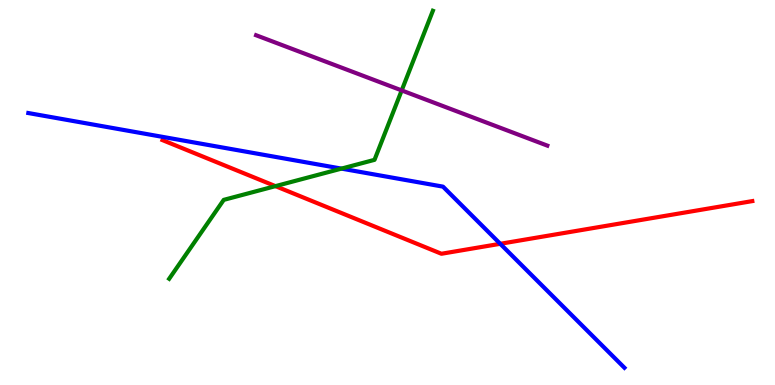[{'lines': ['blue', 'red'], 'intersections': [{'x': 6.45, 'y': 3.67}]}, {'lines': ['green', 'red'], 'intersections': [{'x': 3.55, 'y': 5.17}]}, {'lines': ['purple', 'red'], 'intersections': []}, {'lines': ['blue', 'green'], 'intersections': [{'x': 4.41, 'y': 5.62}]}, {'lines': ['blue', 'purple'], 'intersections': []}, {'lines': ['green', 'purple'], 'intersections': [{'x': 5.18, 'y': 7.65}]}]